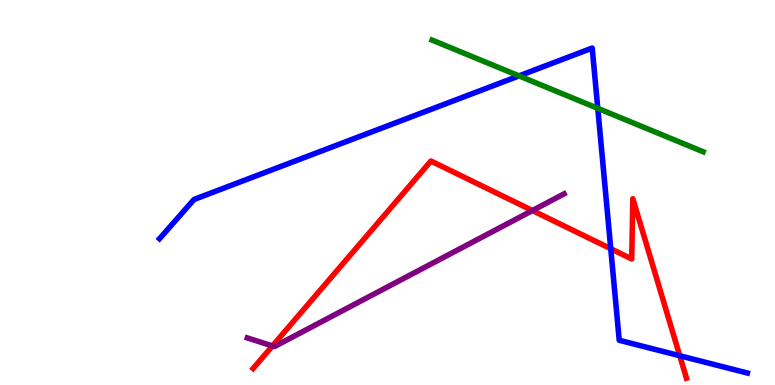[{'lines': ['blue', 'red'], 'intersections': [{'x': 7.88, 'y': 3.54}, {'x': 8.77, 'y': 0.76}]}, {'lines': ['green', 'red'], 'intersections': []}, {'lines': ['purple', 'red'], 'intersections': [{'x': 3.52, 'y': 1.01}, {'x': 6.87, 'y': 4.53}]}, {'lines': ['blue', 'green'], 'intersections': [{'x': 6.7, 'y': 8.03}, {'x': 7.71, 'y': 7.19}]}, {'lines': ['blue', 'purple'], 'intersections': []}, {'lines': ['green', 'purple'], 'intersections': []}]